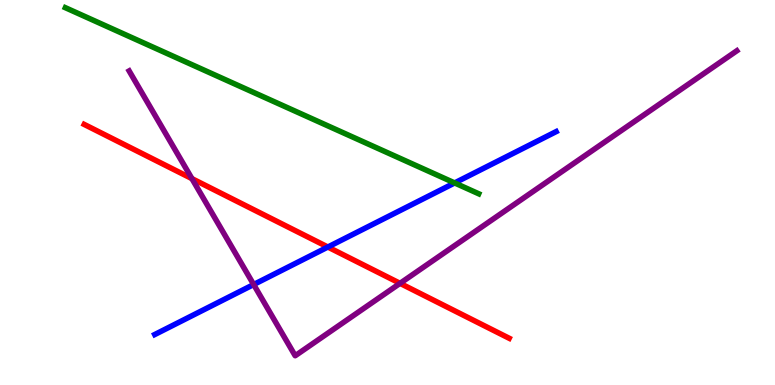[{'lines': ['blue', 'red'], 'intersections': [{'x': 4.23, 'y': 3.58}]}, {'lines': ['green', 'red'], 'intersections': []}, {'lines': ['purple', 'red'], 'intersections': [{'x': 2.48, 'y': 5.36}, {'x': 5.16, 'y': 2.64}]}, {'lines': ['blue', 'green'], 'intersections': [{'x': 5.87, 'y': 5.25}]}, {'lines': ['blue', 'purple'], 'intersections': [{'x': 3.27, 'y': 2.61}]}, {'lines': ['green', 'purple'], 'intersections': []}]